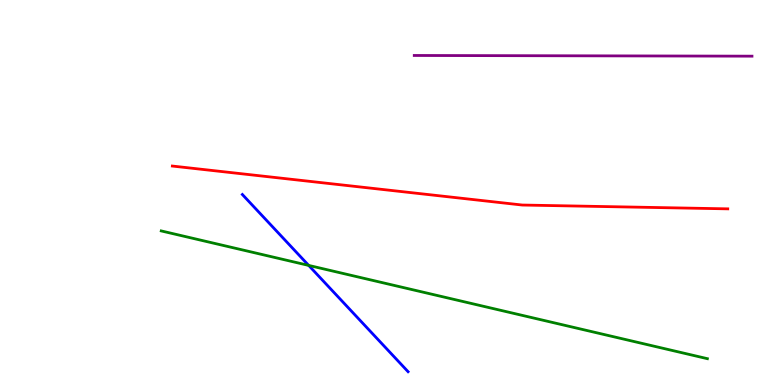[{'lines': ['blue', 'red'], 'intersections': []}, {'lines': ['green', 'red'], 'intersections': []}, {'lines': ['purple', 'red'], 'intersections': []}, {'lines': ['blue', 'green'], 'intersections': [{'x': 3.98, 'y': 3.11}]}, {'lines': ['blue', 'purple'], 'intersections': []}, {'lines': ['green', 'purple'], 'intersections': []}]